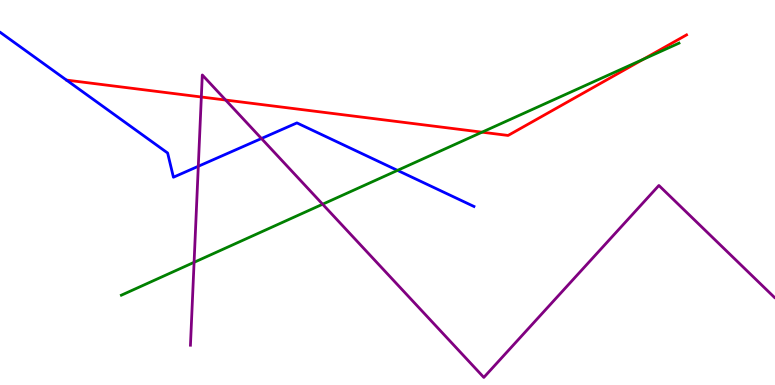[{'lines': ['blue', 'red'], 'intersections': []}, {'lines': ['green', 'red'], 'intersections': [{'x': 6.22, 'y': 6.57}, {'x': 8.3, 'y': 8.46}]}, {'lines': ['purple', 'red'], 'intersections': [{'x': 2.6, 'y': 7.48}, {'x': 2.91, 'y': 7.4}]}, {'lines': ['blue', 'green'], 'intersections': [{'x': 5.13, 'y': 5.57}]}, {'lines': ['blue', 'purple'], 'intersections': [{'x': 2.56, 'y': 5.68}, {'x': 3.37, 'y': 6.4}]}, {'lines': ['green', 'purple'], 'intersections': [{'x': 2.5, 'y': 3.19}, {'x': 4.16, 'y': 4.7}]}]